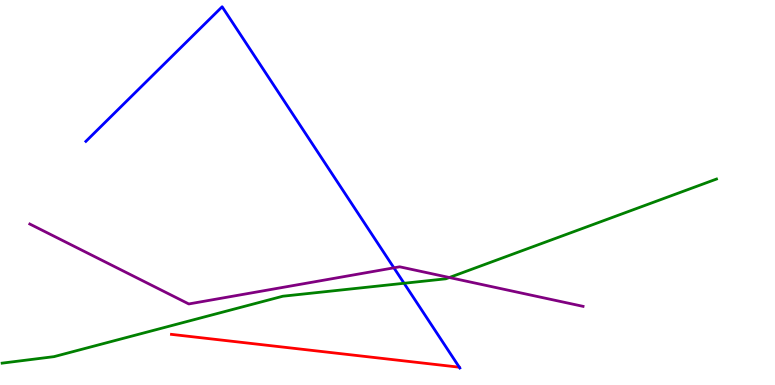[{'lines': ['blue', 'red'], 'intersections': []}, {'lines': ['green', 'red'], 'intersections': []}, {'lines': ['purple', 'red'], 'intersections': []}, {'lines': ['blue', 'green'], 'intersections': [{'x': 5.21, 'y': 2.64}]}, {'lines': ['blue', 'purple'], 'intersections': [{'x': 5.08, 'y': 3.04}]}, {'lines': ['green', 'purple'], 'intersections': [{'x': 5.8, 'y': 2.79}]}]